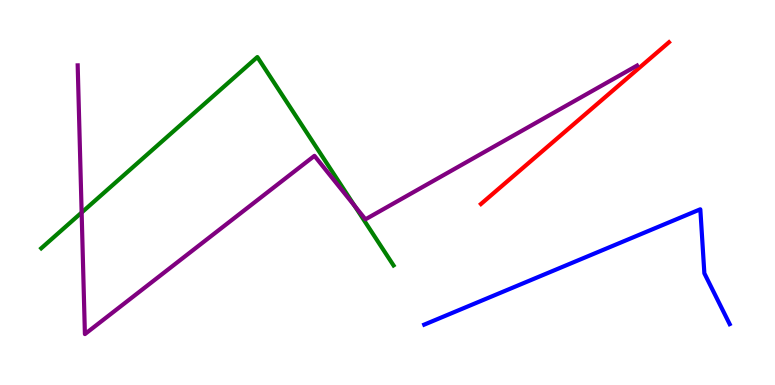[{'lines': ['blue', 'red'], 'intersections': []}, {'lines': ['green', 'red'], 'intersections': []}, {'lines': ['purple', 'red'], 'intersections': []}, {'lines': ['blue', 'green'], 'intersections': []}, {'lines': ['blue', 'purple'], 'intersections': []}, {'lines': ['green', 'purple'], 'intersections': [{'x': 1.05, 'y': 4.48}, {'x': 4.58, 'y': 4.65}]}]